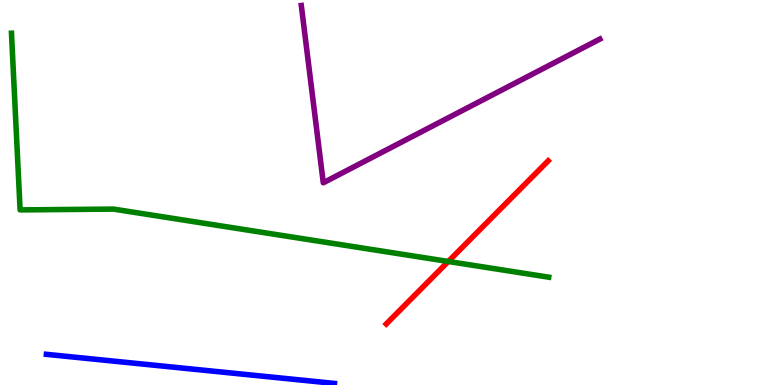[{'lines': ['blue', 'red'], 'intersections': []}, {'lines': ['green', 'red'], 'intersections': [{'x': 5.78, 'y': 3.21}]}, {'lines': ['purple', 'red'], 'intersections': []}, {'lines': ['blue', 'green'], 'intersections': []}, {'lines': ['blue', 'purple'], 'intersections': []}, {'lines': ['green', 'purple'], 'intersections': []}]